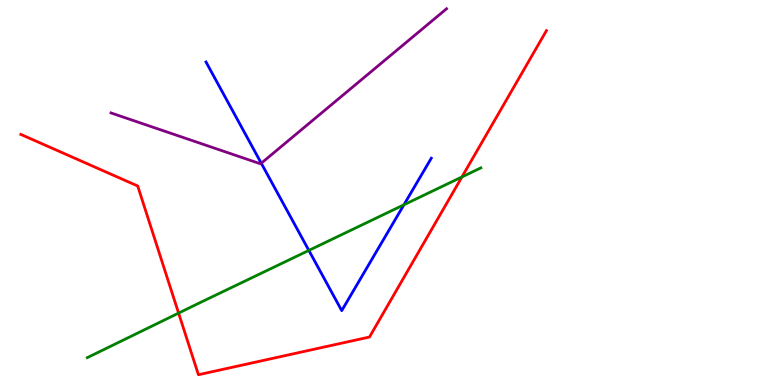[{'lines': ['blue', 'red'], 'intersections': []}, {'lines': ['green', 'red'], 'intersections': [{'x': 2.3, 'y': 1.87}, {'x': 5.96, 'y': 5.4}]}, {'lines': ['purple', 'red'], 'intersections': []}, {'lines': ['blue', 'green'], 'intersections': [{'x': 3.99, 'y': 3.5}, {'x': 5.21, 'y': 4.68}]}, {'lines': ['blue', 'purple'], 'intersections': [{'x': 3.37, 'y': 5.76}]}, {'lines': ['green', 'purple'], 'intersections': []}]